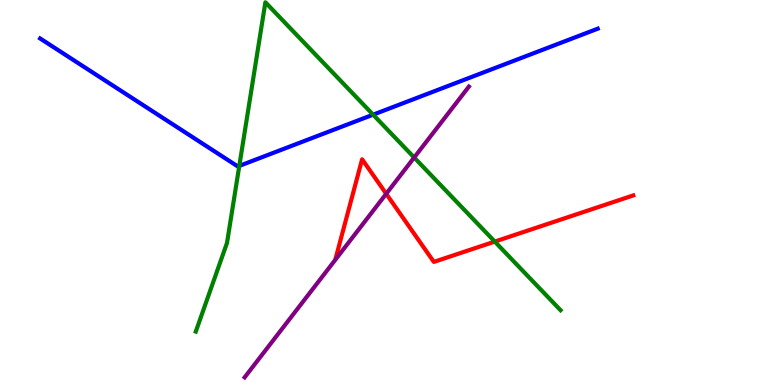[{'lines': ['blue', 'red'], 'intersections': []}, {'lines': ['green', 'red'], 'intersections': [{'x': 6.38, 'y': 3.72}]}, {'lines': ['purple', 'red'], 'intersections': [{'x': 4.98, 'y': 4.97}]}, {'lines': ['blue', 'green'], 'intersections': [{'x': 3.09, 'y': 5.69}, {'x': 4.81, 'y': 7.02}]}, {'lines': ['blue', 'purple'], 'intersections': []}, {'lines': ['green', 'purple'], 'intersections': [{'x': 5.34, 'y': 5.91}]}]